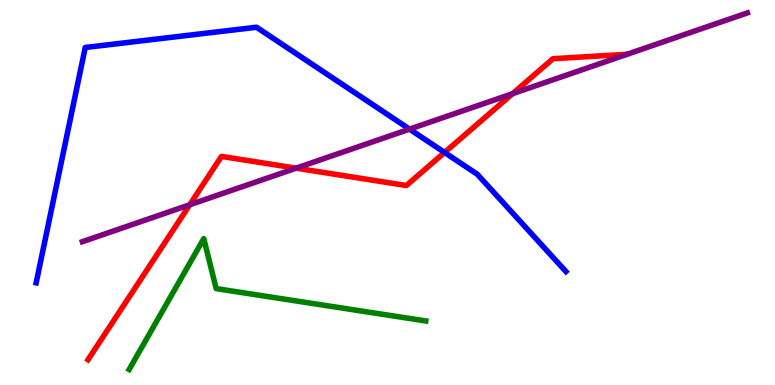[{'lines': ['blue', 'red'], 'intersections': [{'x': 5.74, 'y': 6.04}]}, {'lines': ['green', 'red'], 'intersections': []}, {'lines': ['purple', 'red'], 'intersections': [{'x': 2.45, 'y': 4.68}, {'x': 3.82, 'y': 5.63}, {'x': 6.61, 'y': 7.57}]}, {'lines': ['blue', 'green'], 'intersections': []}, {'lines': ['blue', 'purple'], 'intersections': [{'x': 5.28, 'y': 6.65}]}, {'lines': ['green', 'purple'], 'intersections': []}]